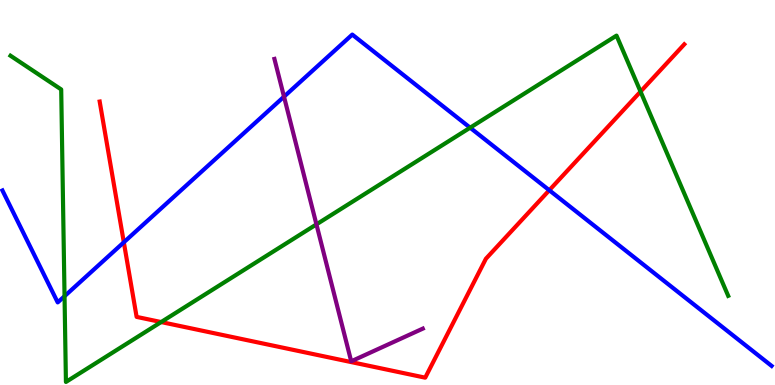[{'lines': ['blue', 'red'], 'intersections': [{'x': 1.6, 'y': 3.71}, {'x': 7.09, 'y': 5.06}]}, {'lines': ['green', 'red'], 'intersections': [{'x': 2.08, 'y': 1.63}, {'x': 8.27, 'y': 7.62}]}, {'lines': ['purple', 'red'], 'intersections': []}, {'lines': ['blue', 'green'], 'intersections': [{'x': 0.833, 'y': 2.31}, {'x': 6.07, 'y': 6.68}]}, {'lines': ['blue', 'purple'], 'intersections': [{'x': 3.66, 'y': 7.49}]}, {'lines': ['green', 'purple'], 'intersections': [{'x': 4.08, 'y': 4.17}]}]